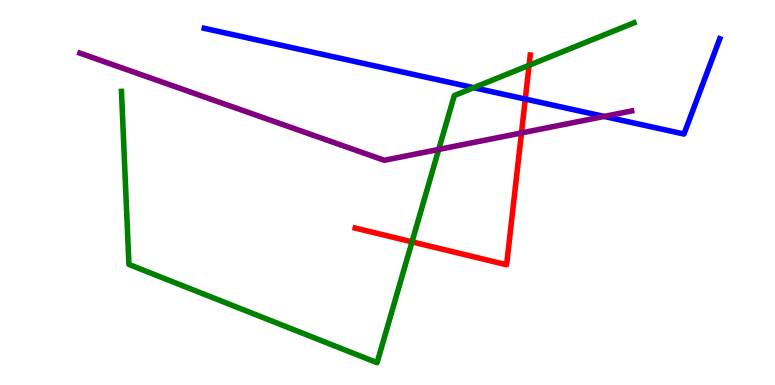[{'lines': ['blue', 'red'], 'intersections': [{'x': 6.78, 'y': 7.43}]}, {'lines': ['green', 'red'], 'intersections': [{'x': 5.32, 'y': 3.72}, {'x': 6.83, 'y': 8.3}]}, {'lines': ['purple', 'red'], 'intersections': [{'x': 6.73, 'y': 6.55}]}, {'lines': ['blue', 'green'], 'intersections': [{'x': 6.11, 'y': 7.72}]}, {'lines': ['blue', 'purple'], 'intersections': [{'x': 7.8, 'y': 6.98}]}, {'lines': ['green', 'purple'], 'intersections': [{'x': 5.66, 'y': 6.12}]}]